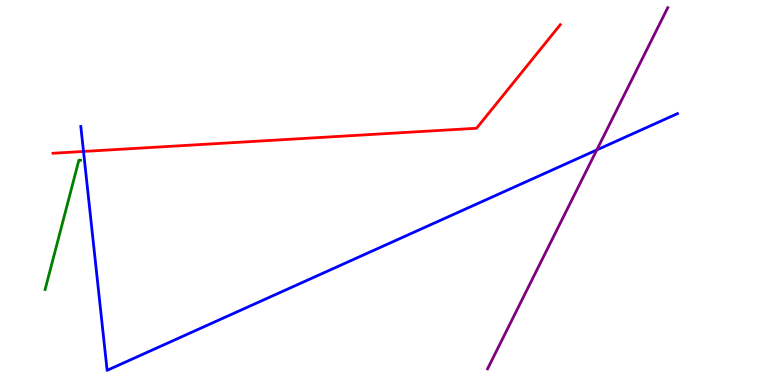[{'lines': ['blue', 'red'], 'intersections': [{'x': 1.08, 'y': 6.07}]}, {'lines': ['green', 'red'], 'intersections': []}, {'lines': ['purple', 'red'], 'intersections': []}, {'lines': ['blue', 'green'], 'intersections': []}, {'lines': ['blue', 'purple'], 'intersections': [{'x': 7.7, 'y': 6.11}]}, {'lines': ['green', 'purple'], 'intersections': []}]